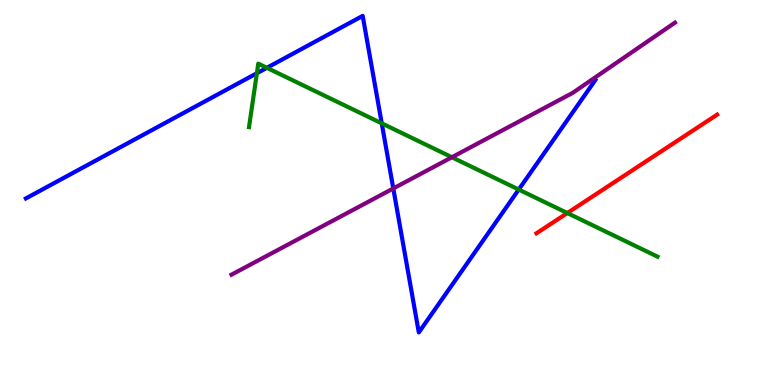[{'lines': ['blue', 'red'], 'intersections': []}, {'lines': ['green', 'red'], 'intersections': [{'x': 7.32, 'y': 4.47}]}, {'lines': ['purple', 'red'], 'intersections': []}, {'lines': ['blue', 'green'], 'intersections': [{'x': 3.31, 'y': 8.1}, {'x': 3.44, 'y': 8.24}, {'x': 4.93, 'y': 6.8}, {'x': 6.69, 'y': 5.08}]}, {'lines': ['blue', 'purple'], 'intersections': [{'x': 5.07, 'y': 5.1}]}, {'lines': ['green', 'purple'], 'intersections': [{'x': 5.83, 'y': 5.92}]}]